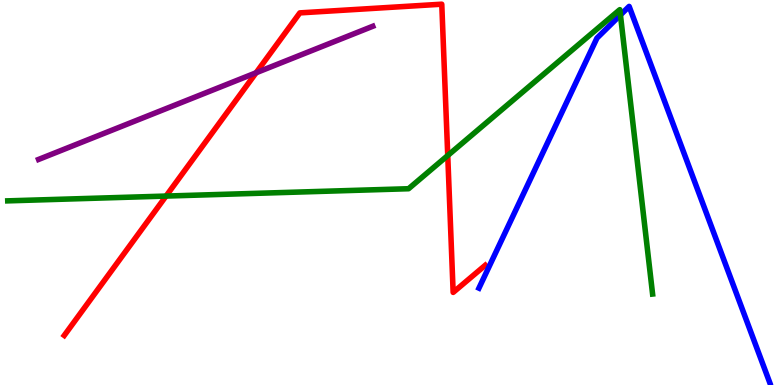[{'lines': ['blue', 'red'], 'intersections': []}, {'lines': ['green', 'red'], 'intersections': [{'x': 2.14, 'y': 4.91}, {'x': 5.78, 'y': 5.96}]}, {'lines': ['purple', 'red'], 'intersections': [{'x': 3.3, 'y': 8.11}]}, {'lines': ['blue', 'green'], 'intersections': [{'x': 8.01, 'y': 9.61}]}, {'lines': ['blue', 'purple'], 'intersections': []}, {'lines': ['green', 'purple'], 'intersections': []}]